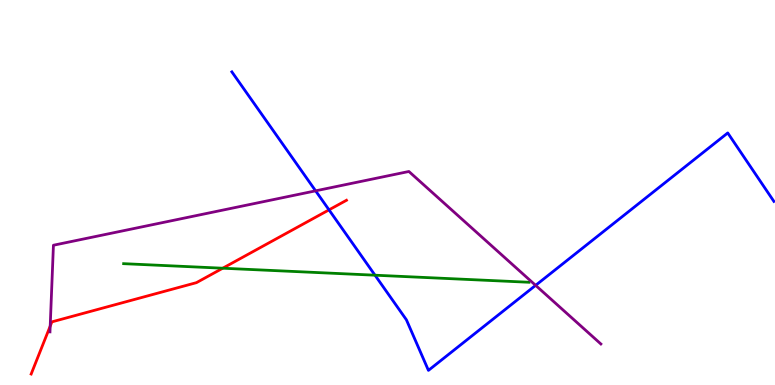[{'lines': ['blue', 'red'], 'intersections': [{'x': 4.25, 'y': 4.55}]}, {'lines': ['green', 'red'], 'intersections': [{'x': 2.87, 'y': 3.03}]}, {'lines': ['purple', 'red'], 'intersections': [{'x': 0.648, 'y': 1.53}]}, {'lines': ['blue', 'green'], 'intersections': [{'x': 4.84, 'y': 2.85}]}, {'lines': ['blue', 'purple'], 'intersections': [{'x': 4.07, 'y': 5.04}, {'x': 6.91, 'y': 2.59}]}, {'lines': ['green', 'purple'], 'intersections': []}]